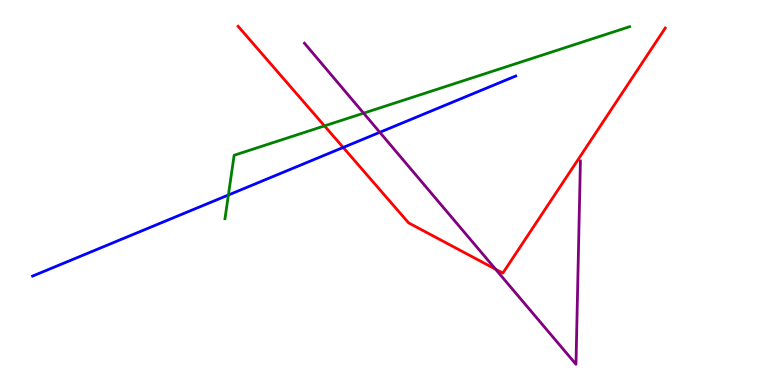[{'lines': ['blue', 'red'], 'intersections': [{'x': 4.43, 'y': 6.17}]}, {'lines': ['green', 'red'], 'intersections': [{'x': 4.19, 'y': 6.73}]}, {'lines': ['purple', 'red'], 'intersections': [{'x': 6.39, 'y': 3.01}]}, {'lines': ['blue', 'green'], 'intersections': [{'x': 2.95, 'y': 4.94}]}, {'lines': ['blue', 'purple'], 'intersections': [{'x': 4.9, 'y': 6.56}]}, {'lines': ['green', 'purple'], 'intersections': [{'x': 4.69, 'y': 7.06}]}]